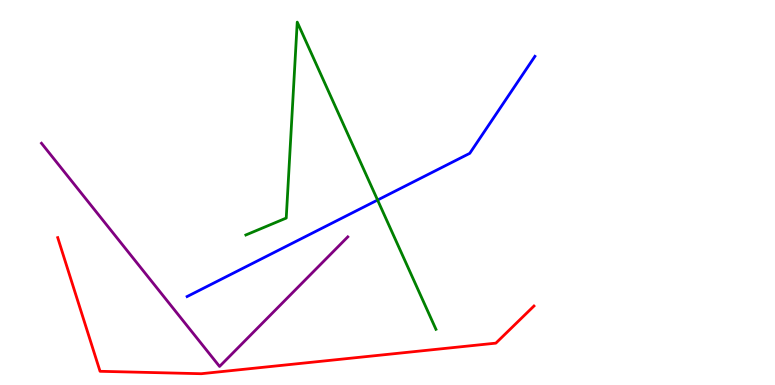[{'lines': ['blue', 'red'], 'intersections': []}, {'lines': ['green', 'red'], 'intersections': []}, {'lines': ['purple', 'red'], 'intersections': []}, {'lines': ['blue', 'green'], 'intersections': [{'x': 4.87, 'y': 4.8}]}, {'lines': ['blue', 'purple'], 'intersections': []}, {'lines': ['green', 'purple'], 'intersections': []}]